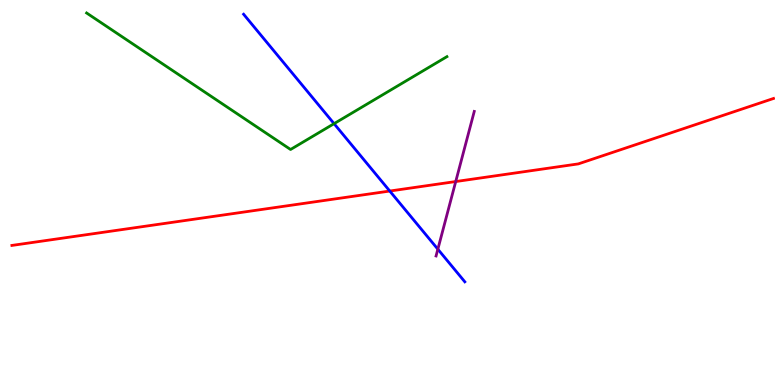[{'lines': ['blue', 'red'], 'intersections': [{'x': 5.03, 'y': 5.04}]}, {'lines': ['green', 'red'], 'intersections': []}, {'lines': ['purple', 'red'], 'intersections': [{'x': 5.88, 'y': 5.28}]}, {'lines': ['blue', 'green'], 'intersections': [{'x': 4.31, 'y': 6.79}]}, {'lines': ['blue', 'purple'], 'intersections': [{'x': 5.65, 'y': 3.53}]}, {'lines': ['green', 'purple'], 'intersections': []}]